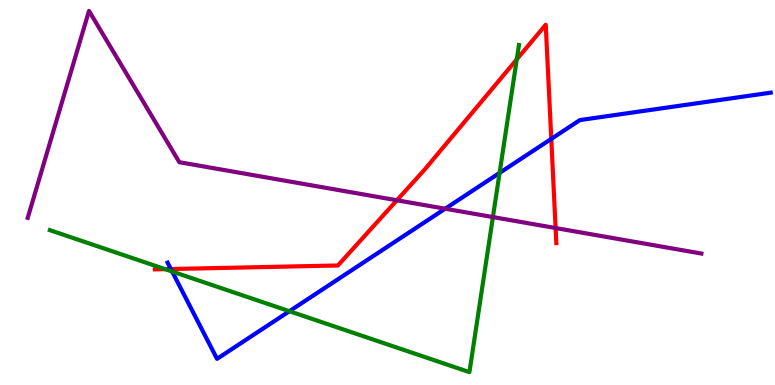[{'lines': ['blue', 'red'], 'intersections': [{'x': 2.2, 'y': 3.01}, {'x': 7.11, 'y': 6.39}]}, {'lines': ['green', 'red'], 'intersections': [{'x': 2.13, 'y': 3.01}, {'x': 6.67, 'y': 8.46}]}, {'lines': ['purple', 'red'], 'intersections': [{'x': 5.12, 'y': 4.8}, {'x': 7.17, 'y': 4.08}]}, {'lines': ['blue', 'green'], 'intersections': [{'x': 2.22, 'y': 2.95}, {'x': 3.73, 'y': 1.92}, {'x': 6.45, 'y': 5.51}]}, {'lines': ['blue', 'purple'], 'intersections': [{'x': 5.74, 'y': 4.58}]}, {'lines': ['green', 'purple'], 'intersections': [{'x': 6.36, 'y': 4.36}]}]